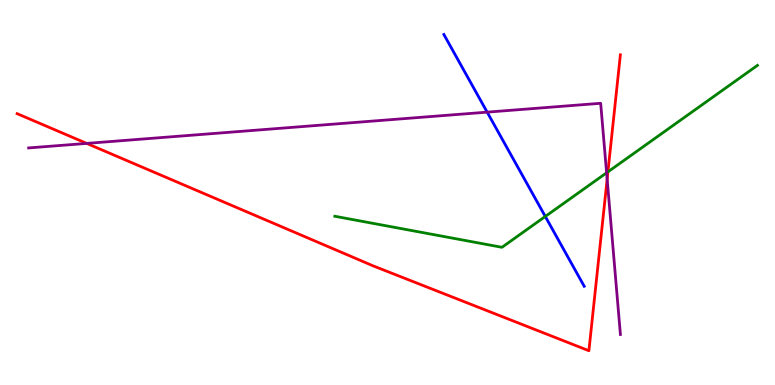[{'lines': ['blue', 'red'], 'intersections': []}, {'lines': ['green', 'red'], 'intersections': [{'x': 7.84, 'y': 5.54}]}, {'lines': ['purple', 'red'], 'intersections': [{'x': 1.12, 'y': 6.28}, {'x': 7.83, 'y': 5.35}]}, {'lines': ['blue', 'green'], 'intersections': [{'x': 7.04, 'y': 4.38}]}, {'lines': ['blue', 'purple'], 'intersections': [{'x': 6.29, 'y': 7.09}]}, {'lines': ['green', 'purple'], 'intersections': [{'x': 7.83, 'y': 5.51}]}]